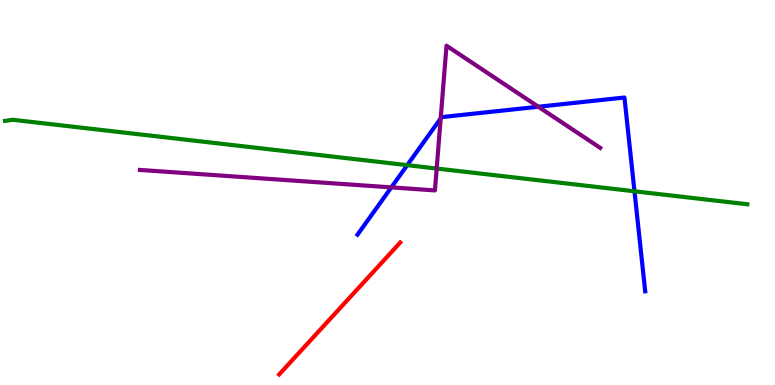[{'lines': ['blue', 'red'], 'intersections': []}, {'lines': ['green', 'red'], 'intersections': []}, {'lines': ['purple', 'red'], 'intersections': []}, {'lines': ['blue', 'green'], 'intersections': [{'x': 5.25, 'y': 5.71}, {'x': 8.19, 'y': 5.03}]}, {'lines': ['blue', 'purple'], 'intersections': [{'x': 5.05, 'y': 5.13}, {'x': 5.69, 'y': 6.92}, {'x': 6.95, 'y': 7.23}]}, {'lines': ['green', 'purple'], 'intersections': [{'x': 5.63, 'y': 5.62}]}]